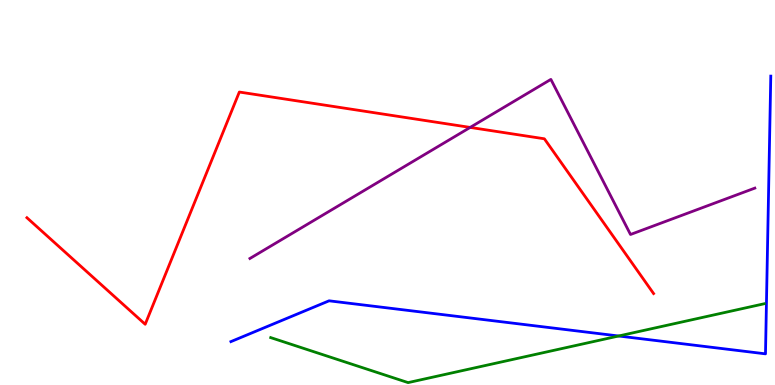[{'lines': ['blue', 'red'], 'intersections': []}, {'lines': ['green', 'red'], 'intersections': []}, {'lines': ['purple', 'red'], 'intersections': [{'x': 6.07, 'y': 6.69}]}, {'lines': ['blue', 'green'], 'intersections': [{'x': 7.98, 'y': 1.27}]}, {'lines': ['blue', 'purple'], 'intersections': []}, {'lines': ['green', 'purple'], 'intersections': []}]